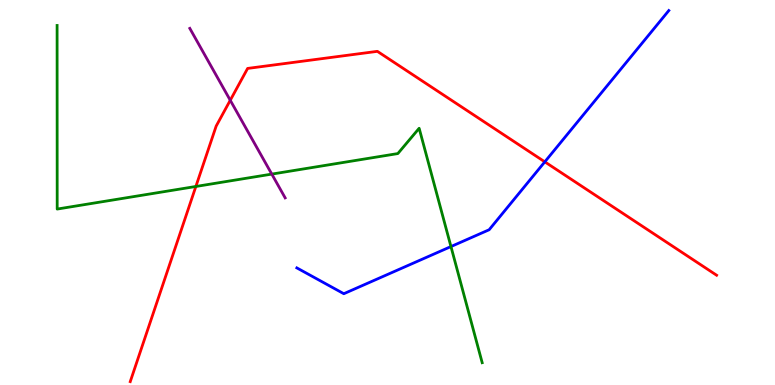[{'lines': ['blue', 'red'], 'intersections': [{'x': 7.03, 'y': 5.8}]}, {'lines': ['green', 'red'], 'intersections': [{'x': 2.53, 'y': 5.16}]}, {'lines': ['purple', 'red'], 'intersections': [{'x': 2.97, 'y': 7.4}]}, {'lines': ['blue', 'green'], 'intersections': [{'x': 5.82, 'y': 3.6}]}, {'lines': ['blue', 'purple'], 'intersections': []}, {'lines': ['green', 'purple'], 'intersections': [{'x': 3.51, 'y': 5.48}]}]